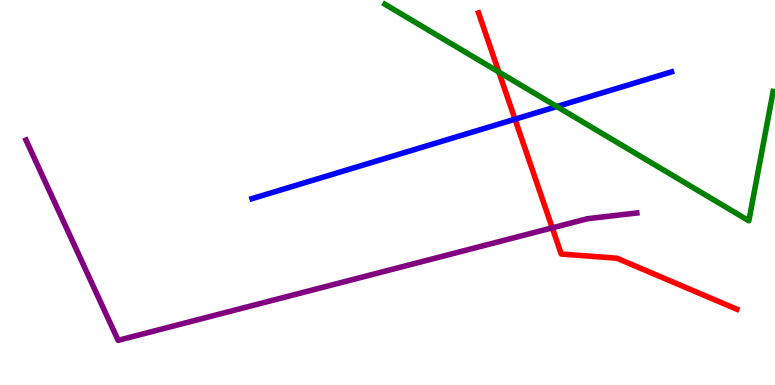[{'lines': ['blue', 'red'], 'intersections': [{'x': 6.65, 'y': 6.9}]}, {'lines': ['green', 'red'], 'intersections': [{'x': 6.44, 'y': 8.13}]}, {'lines': ['purple', 'red'], 'intersections': [{'x': 7.13, 'y': 4.08}]}, {'lines': ['blue', 'green'], 'intersections': [{'x': 7.19, 'y': 7.23}]}, {'lines': ['blue', 'purple'], 'intersections': []}, {'lines': ['green', 'purple'], 'intersections': []}]